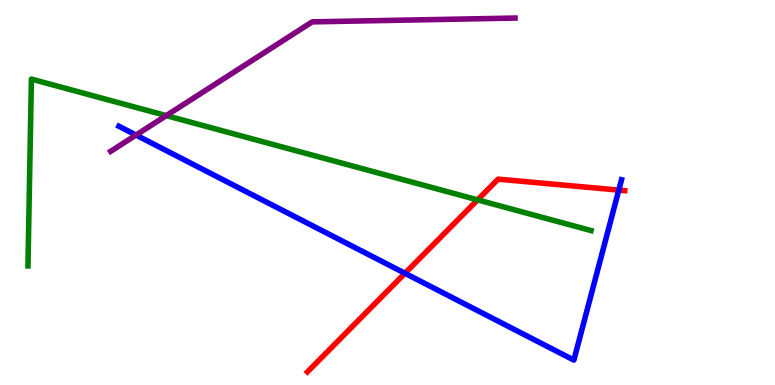[{'lines': ['blue', 'red'], 'intersections': [{'x': 5.23, 'y': 2.9}, {'x': 7.98, 'y': 5.06}]}, {'lines': ['green', 'red'], 'intersections': [{'x': 6.16, 'y': 4.81}]}, {'lines': ['purple', 'red'], 'intersections': []}, {'lines': ['blue', 'green'], 'intersections': []}, {'lines': ['blue', 'purple'], 'intersections': [{'x': 1.76, 'y': 6.49}]}, {'lines': ['green', 'purple'], 'intersections': [{'x': 2.15, 'y': 7.0}]}]